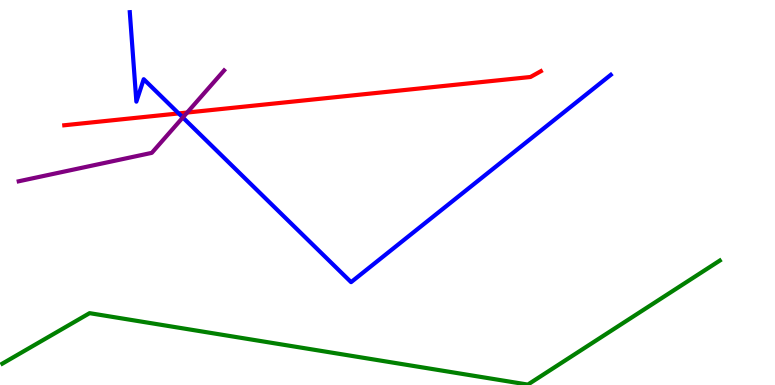[{'lines': ['blue', 'red'], 'intersections': [{'x': 2.31, 'y': 7.05}]}, {'lines': ['green', 'red'], 'intersections': []}, {'lines': ['purple', 'red'], 'intersections': [{'x': 2.42, 'y': 7.08}]}, {'lines': ['blue', 'green'], 'intersections': []}, {'lines': ['blue', 'purple'], 'intersections': [{'x': 2.36, 'y': 6.95}]}, {'lines': ['green', 'purple'], 'intersections': []}]